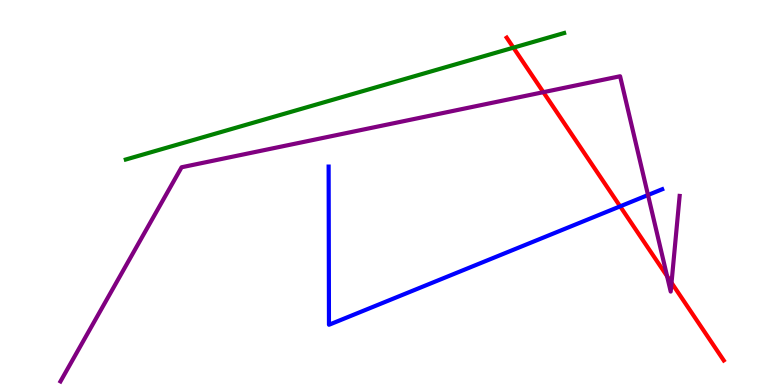[{'lines': ['blue', 'red'], 'intersections': [{'x': 8.0, 'y': 4.64}]}, {'lines': ['green', 'red'], 'intersections': [{'x': 6.62, 'y': 8.76}]}, {'lines': ['purple', 'red'], 'intersections': [{'x': 7.01, 'y': 7.61}, {'x': 8.61, 'y': 2.83}, {'x': 8.66, 'y': 2.66}]}, {'lines': ['blue', 'green'], 'intersections': []}, {'lines': ['blue', 'purple'], 'intersections': [{'x': 8.36, 'y': 4.93}]}, {'lines': ['green', 'purple'], 'intersections': []}]